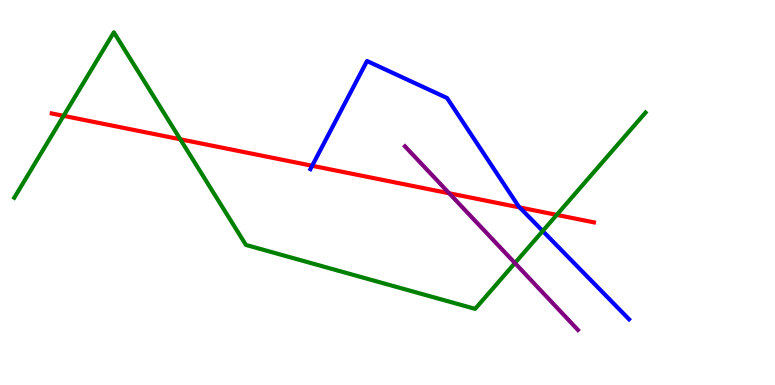[{'lines': ['blue', 'red'], 'intersections': [{'x': 4.03, 'y': 5.69}, {'x': 6.71, 'y': 4.61}]}, {'lines': ['green', 'red'], 'intersections': [{'x': 0.82, 'y': 6.99}, {'x': 2.33, 'y': 6.38}, {'x': 7.18, 'y': 4.42}]}, {'lines': ['purple', 'red'], 'intersections': [{'x': 5.8, 'y': 4.98}]}, {'lines': ['blue', 'green'], 'intersections': [{'x': 7.0, 'y': 4.0}]}, {'lines': ['blue', 'purple'], 'intersections': []}, {'lines': ['green', 'purple'], 'intersections': [{'x': 6.64, 'y': 3.17}]}]